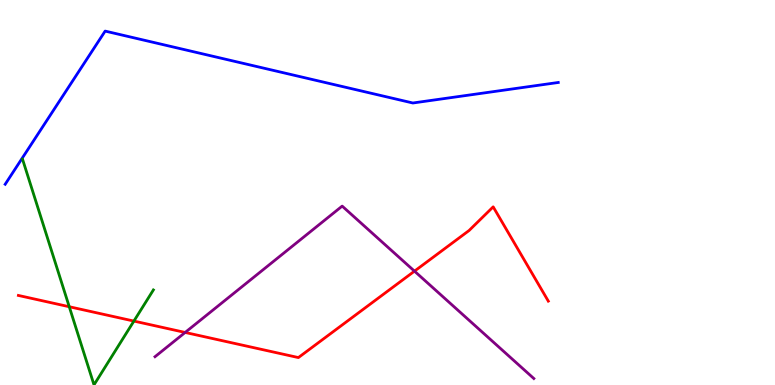[{'lines': ['blue', 'red'], 'intersections': []}, {'lines': ['green', 'red'], 'intersections': [{'x': 0.894, 'y': 2.03}, {'x': 1.73, 'y': 1.66}]}, {'lines': ['purple', 'red'], 'intersections': [{'x': 2.39, 'y': 1.37}, {'x': 5.35, 'y': 2.96}]}, {'lines': ['blue', 'green'], 'intersections': []}, {'lines': ['blue', 'purple'], 'intersections': []}, {'lines': ['green', 'purple'], 'intersections': []}]